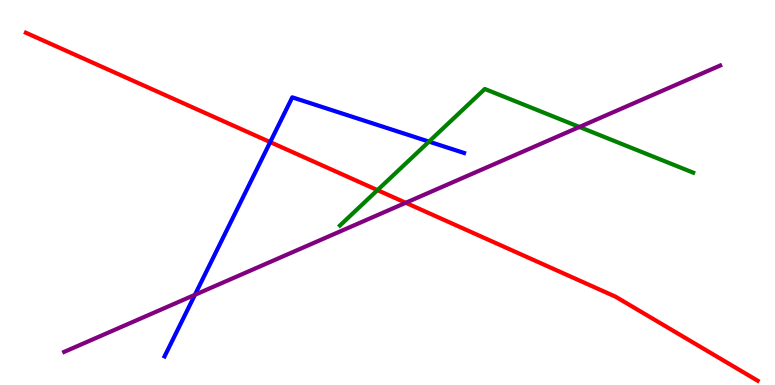[{'lines': ['blue', 'red'], 'intersections': [{'x': 3.49, 'y': 6.31}]}, {'lines': ['green', 'red'], 'intersections': [{'x': 4.87, 'y': 5.06}]}, {'lines': ['purple', 'red'], 'intersections': [{'x': 5.24, 'y': 4.73}]}, {'lines': ['blue', 'green'], 'intersections': [{'x': 5.54, 'y': 6.32}]}, {'lines': ['blue', 'purple'], 'intersections': [{'x': 2.52, 'y': 2.34}]}, {'lines': ['green', 'purple'], 'intersections': [{'x': 7.48, 'y': 6.7}]}]